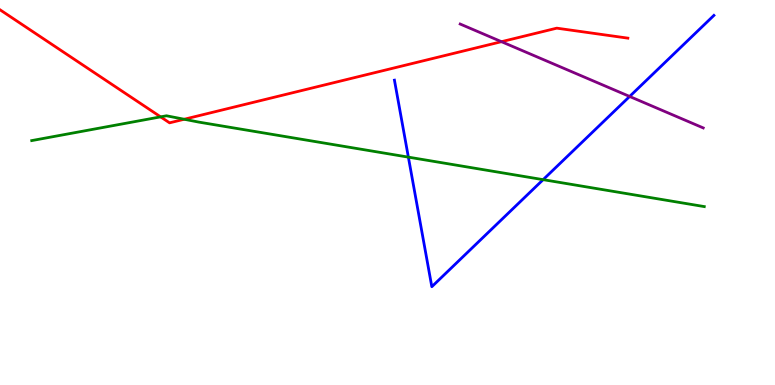[{'lines': ['blue', 'red'], 'intersections': []}, {'lines': ['green', 'red'], 'intersections': [{'x': 2.07, 'y': 6.96}, {'x': 2.38, 'y': 6.9}]}, {'lines': ['purple', 'red'], 'intersections': [{'x': 6.47, 'y': 8.92}]}, {'lines': ['blue', 'green'], 'intersections': [{'x': 5.27, 'y': 5.92}, {'x': 7.01, 'y': 5.33}]}, {'lines': ['blue', 'purple'], 'intersections': [{'x': 8.12, 'y': 7.49}]}, {'lines': ['green', 'purple'], 'intersections': []}]